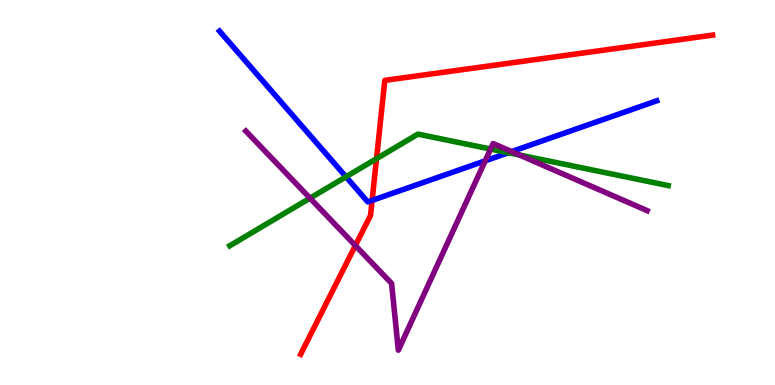[{'lines': ['blue', 'red'], 'intersections': [{'x': 4.8, 'y': 4.79}]}, {'lines': ['green', 'red'], 'intersections': [{'x': 4.86, 'y': 5.88}]}, {'lines': ['purple', 'red'], 'intersections': [{'x': 4.59, 'y': 3.62}]}, {'lines': ['blue', 'green'], 'intersections': [{'x': 4.46, 'y': 5.41}, {'x': 6.56, 'y': 6.03}]}, {'lines': ['blue', 'purple'], 'intersections': [{'x': 6.26, 'y': 5.82}, {'x': 6.6, 'y': 6.06}]}, {'lines': ['green', 'purple'], 'intersections': [{'x': 4.0, 'y': 4.85}, {'x': 6.33, 'y': 6.13}, {'x': 6.7, 'y': 5.97}]}]